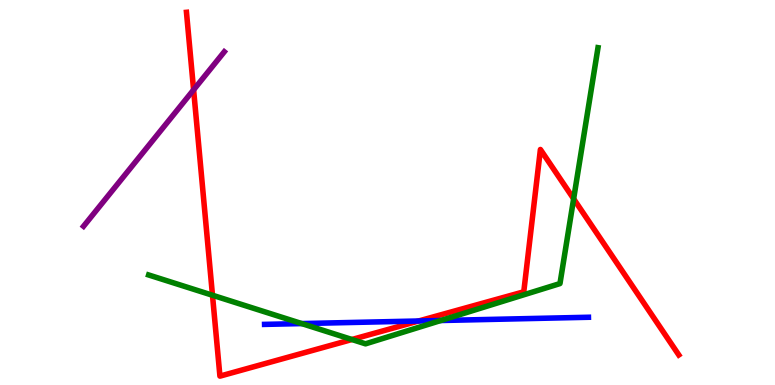[{'lines': ['blue', 'red'], 'intersections': [{'x': 5.4, 'y': 1.66}]}, {'lines': ['green', 'red'], 'intersections': [{'x': 2.74, 'y': 2.33}, {'x': 4.54, 'y': 1.18}, {'x': 7.4, 'y': 4.84}]}, {'lines': ['purple', 'red'], 'intersections': [{'x': 2.5, 'y': 7.67}]}, {'lines': ['blue', 'green'], 'intersections': [{'x': 3.89, 'y': 1.6}, {'x': 5.69, 'y': 1.68}]}, {'lines': ['blue', 'purple'], 'intersections': []}, {'lines': ['green', 'purple'], 'intersections': []}]